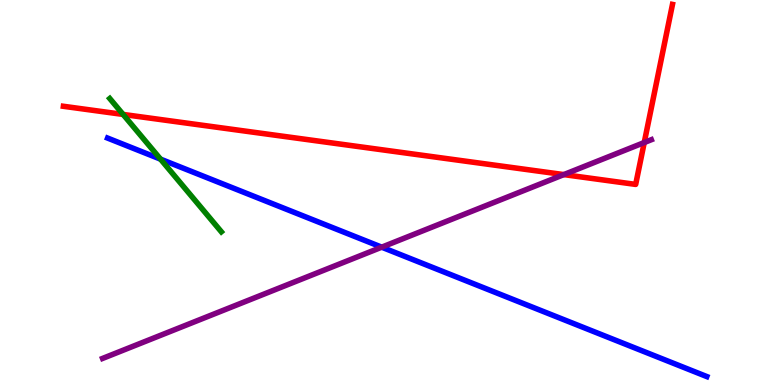[{'lines': ['blue', 'red'], 'intersections': []}, {'lines': ['green', 'red'], 'intersections': [{'x': 1.59, 'y': 7.03}]}, {'lines': ['purple', 'red'], 'intersections': [{'x': 7.28, 'y': 5.47}, {'x': 8.31, 'y': 6.3}]}, {'lines': ['blue', 'green'], 'intersections': [{'x': 2.07, 'y': 5.87}]}, {'lines': ['blue', 'purple'], 'intersections': [{'x': 4.93, 'y': 3.58}]}, {'lines': ['green', 'purple'], 'intersections': []}]